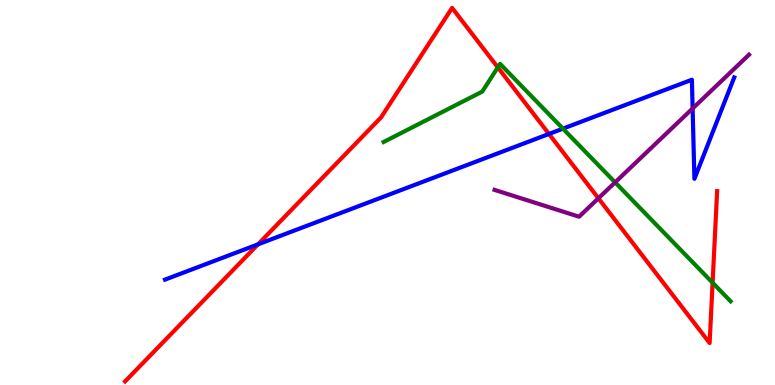[{'lines': ['blue', 'red'], 'intersections': [{'x': 3.33, 'y': 3.65}, {'x': 7.08, 'y': 6.52}]}, {'lines': ['green', 'red'], 'intersections': [{'x': 6.42, 'y': 8.25}, {'x': 9.19, 'y': 2.66}]}, {'lines': ['purple', 'red'], 'intersections': [{'x': 7.72, 'y': 4.85}]}, {'lines': ['blue', 'green'], 'intersections': [{'x': 7.26, 'y': 6.66}]}, {'lines': ['blue', 'purple'], 'intersections': [{'x': 8.94, 'y': 7.18}]}, {'lines': ['green', 'purple'], 'intersections': [{'x': 7.94, 'y': 5.26}]}]